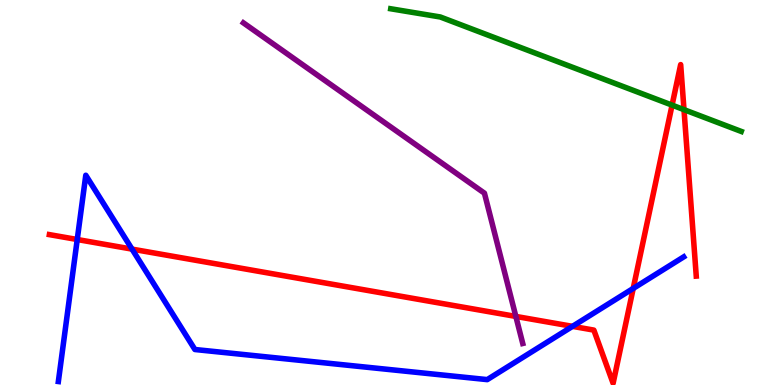[{'lines': ['blue', 'red'], 'intersections': [{'x': 0.997, 'y': 3.78}, {'x': 1.7, 'y': 3.53}, {'x': 7.39, 'y': 1.52}, {'x': 8.17, 'y': 2.51}]}, {'lines': ['green', 'red'], 'intersections': [{'x': 8.67, 'y': 7.27}, {'x': 8.83, 'y': 7.15}]}, {'lines': ['purple', 'red'], 'intersections': [{'x': 6.66, 'y': 1.78}]}, {'lines': ['blue', 'green'], 'intersections': []}, {'lines': ['blue', 'purple'], 'intersections': []}, {'lines': ['green', 'purple'], 'intersections': []}]